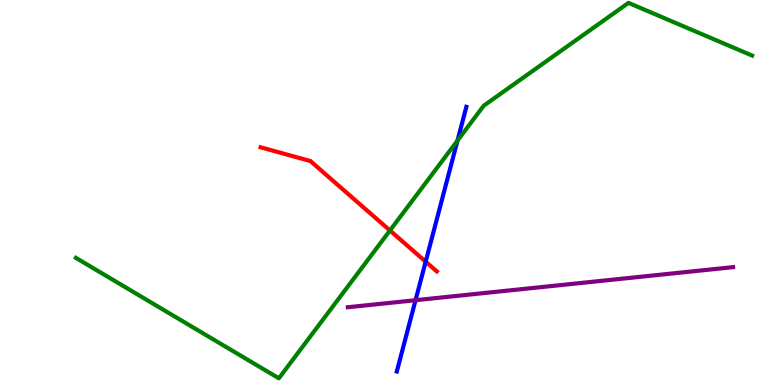[{'lines': ['blue', 'red'], 'intersections': [{'x': 5.49, 'y': 3.2}]}, {'lines': ['green', 'red'], 'intersections': [{'x': 5.03, 'y': 4.01}]}, {'lines': ['purple', 'red'], 'intersections': []}, {'lines': ['blue', 'green'], 'intersections': [{'x': 5.9, 'y': 6.35}]}, {'lines': ['blue', 'purple'], 'intersections': [{'x': 5.36, 'y': 2.2}]}, {'lines': ['green', 'purple'], 'intersections': []}]